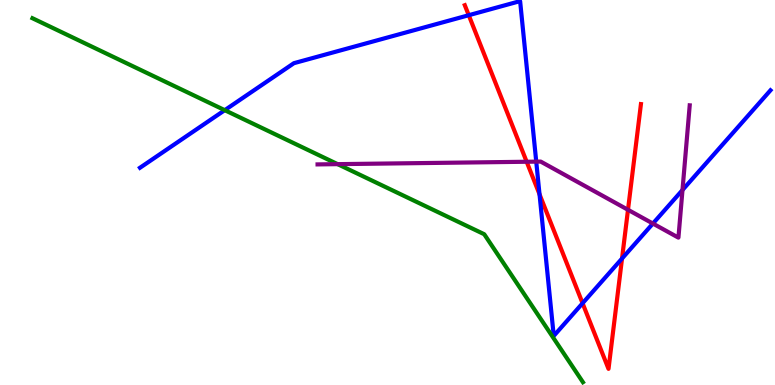[{'lines': ['blue', 'red'], 'intersections': [{'x': 6.05, 'y': 9.6}, {'x': 6.96, 'y': 4.95}, {'x': 7.52, 'y': 2.12}, {'x': 8.03, 'y': 3.29}]}, {'lines': ['green', 'red'], 'intersections': []}, {'lines': ['purple', 'red'], 'intersections': [{'x': 6.8, 'y': 5.8}, {'x': 8.1, 'y': 4.55}]}, {'lines': ['blue', 'green'], 'intersections': [{'x': 2.9, 'y': 7.14}]}, {'lines': ['blue', 'purple'], 'intersections': [{'x': 6.92, 'y': 5.8}, {'x': 8.42, 'y': 4.19}, {'x': 8.81, 'y': 5.06}]}, {'lines': ['green', 'purple'], 'intersections': [{'x': 4.36, 'y': 5.74}]}]